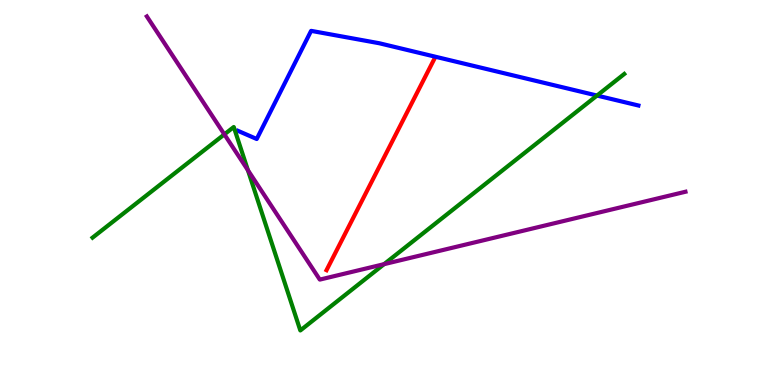[{'lines': ['blue', 'red'], 'intersections': []}, {'lines': ['green', 'red'], 'intersections': []}, {'lines': ['purple', 'red'], 'intersections': []}, {'lines': ['blue', 'green'], 'intersections': [{'x': 7.7, 'y': 7.52}]}, {'lines': ['blue', 'purple'], 'intersections': []}, {'lines': ['green', 'purple'], 'intersections': [{'x': 2.9, 'y': 6.51}, {'x': 3.2, 'y': 5.58}, {'x': 4.96, 'y': 3.14}]}]